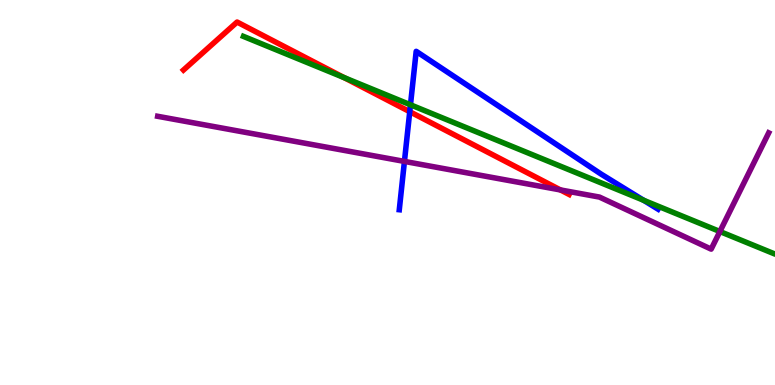[{'lines': ['blue', 'red'], 'intersections': [{'x': 5.29, 'y': 7.1}]}, {'lines': ['green', 'red'], 'intersections': [{'x': 4.44, 'y': 7.98}]}, {'lines': ['purple', 'red'], 'intersections': [{'x': 7.23, 'y': 5.07}]}, {'lines': ['blue', 'green'], 'intersections': [{'x': 5.3, 'y': 7.28}, {'x': 8.31, 'y': 4.8}]}, {'lines': ['blue', 'purple'], 'intersections': [{'x': 5.22, 'y': 5.81}]}, {'lines': ['green', 'purple'], 'intersections': [{'x': 9.29, 'y': 3.99}]}]